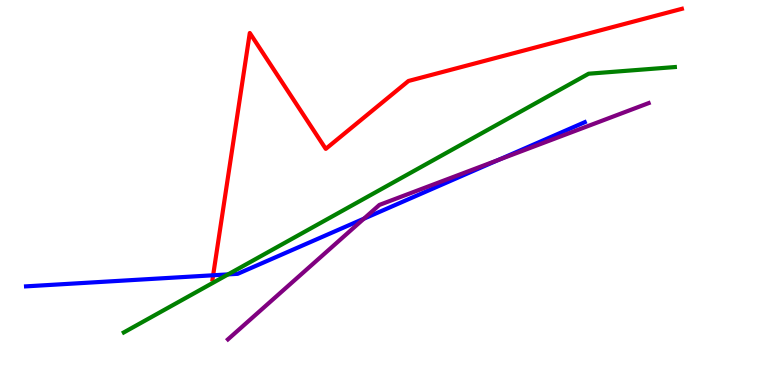[{'lines': ['blue', 'red'], 'intersections': [{'x': 2.75, 'y': 2.85}]}, {'lines': ['green', 'red'], 'intersections': []}, {'lines': ['purple', 'red'], 'intersections': []}, {'lines': ['blue', 'green'], 'intersections': [{'x': 2.94, 'y': 2.87}]}, {'lines': ['blue', 'purple'], 'intersections': [{'x': 4.7, 'y': 4.32}, {'x': 6.43, 'y': 5.85}]}, {'lines': ['green', 'purple'], 'intersections': []}]